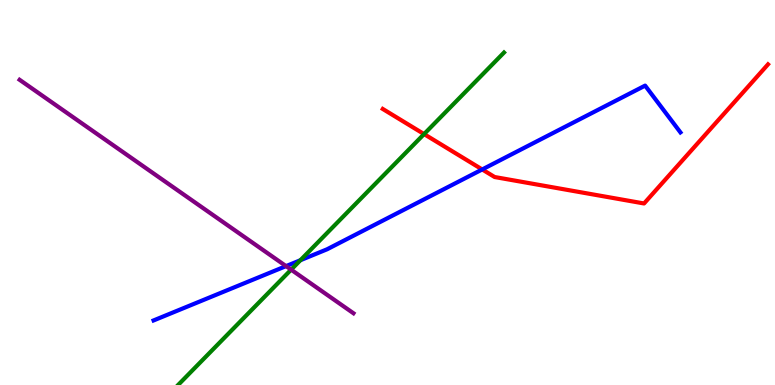[{'lines': ['blue', 'red'], 'intersections': [{'x': 6.22, 'y': 5.6}]}, {'lines': ['green', 'red'], 'intersections': [{'x': 5.47, 'y': 6.52}]}, {'lines': ['purple', 'red'], 'intersections': []}, {'lines': ['blue', 'green'], 'intersections': [{'x': 3.88, 'y': 3.24}]}, {'lines': ['blue', 'purple'], 'intersections': [{'x': 3.69, 'y': 3.09}]}, {'lines': ['green', 'purple'], 'intersections': [{'x': 3.76, 'y': 3.0}]}]